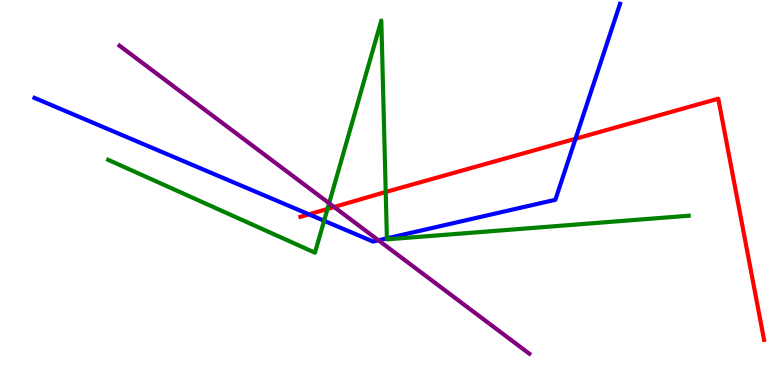[{'lines': ['blue', 'red'], 'intersections': [{'x': 3.99, 'y': 4.43}, {'x': 7.43, 'y': 6.4}]}, {'lines': ['green', 'red'], 'intersections': [{'x': 4.23, 'y': 4.57}, {'x': 4.98, 'y': 5.01}]}, {'lines': ['purple', 'red'], 'intersections': [{'x': 4.31, 'y': 4.62}]}, {'lines': ['blue', 'green'], 'intersections': [{'x': 4.18, 'y': 4.27}, {'x': 4.99, 'y': 3.81}]}, {'lines': ['blue', 'purple'], 'intersections': [{'x': 4.88, 'y': 3.76}]}, {'lines': ['green', 'purple'], 'intersections': [{'x': 4.25, 'y': 4.72}]}]